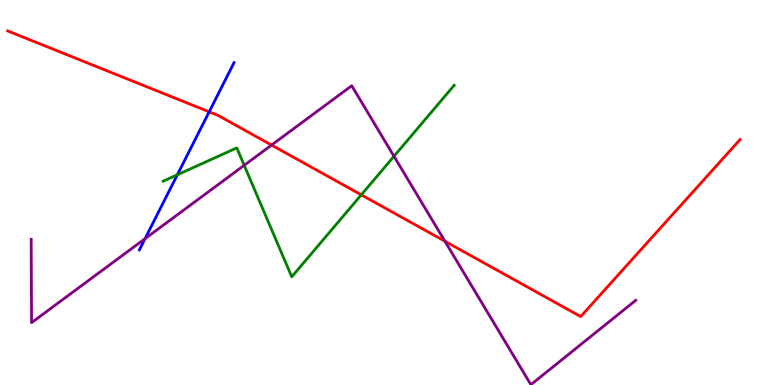[{'lines': ['blue', 'red'], 'intersections': [{'x': 2.7, 'y': 7.1}]}, {'lines': ['green', 'red'], 'intersections': [{'x': 4.66, 'y': 4.94}]}, {'lines': ['purple', 'red'], 'intersections': [{'x': 3.5, 'y': 6.23}, {'x': 5.74, 'y': 3.73}]}, {'lines': ['blue', 'green'], 'intersections': [{'x': 2.29, 'y': 5.46}]}, {'lines': ['blue', 'purple'], 'intersections': [{'x': 1.87, 'y': 3.8}]}, {'lines': ['green', 'purple'], 'intersections': [{'x': 3.15, 'y': 5.71}, {'x': 5.08, 'y': 5.94}]}]